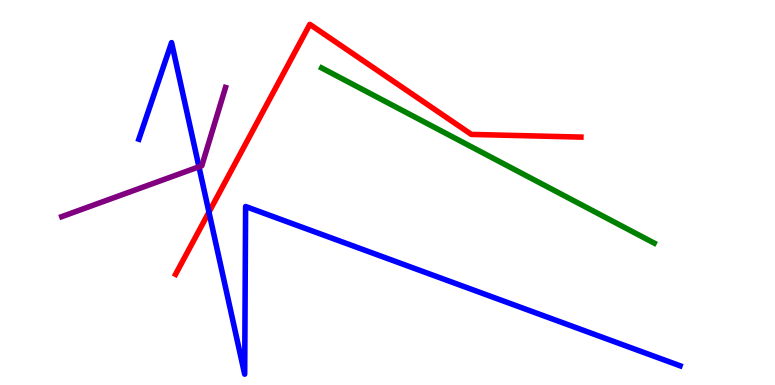[{'lines': ['blue', 'red'], 'intersections': [{'x': 2.7, 'y': 4.49}]}, {'lines': ['green', 'red'], 'intersections': []}, {'lines': ['purple', 'red'], 'intersections': []}, {'lines': ['blue', 'green'], 'intersections': []}, {'lines': ['blue', 'purple'], 'intersections': [{'x': 2.57, 'y': 5.67}]}, {'lines': ['green', 'purple'], 'intersections': []}]